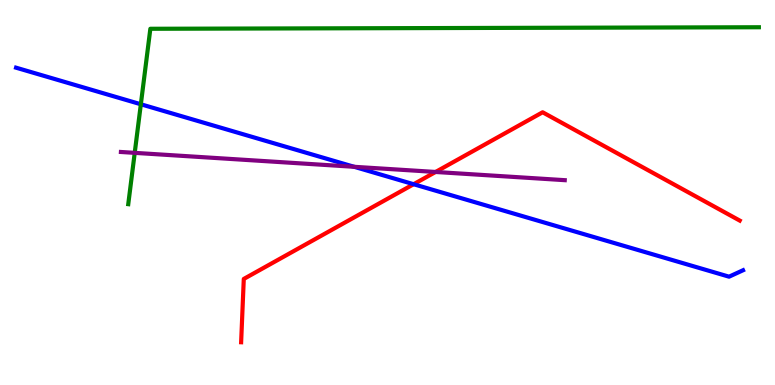[{'lines': ['blue', 'red'], 'intersections': [{'x': 5.34, 'y': 5.22}]}, {'lines': ['green', 'red'], 'intersections': []}, {'lines': ['purple', 'red'], 'intersections': [{'x': 5.62, 'y': 5.53}]}, {'lines': ['blue', 'green'], 'intersections': [{'x': 1.82, 'y': 7.29}]}, {'lines': ['blue', 'purple'], 'intersections': [{'x': 4.57, 'y': 5.67}]}, {'lines': ['green', 'purple'], 'intersections': [{'x': 1.74, 'y': 6.03}]}]